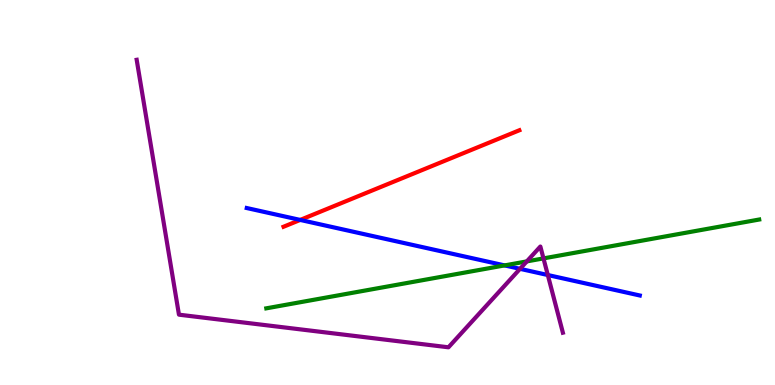[{'lines': ['blue', 'red'], 'intersections': [{'x': 3.87, 'y': 4.29}]}, {'lines': ['green', 'red'], 'intersections': []}, {'lines': ['purple', 'red'], 'intersections': []}, {'lines': ['blue', 'green'], 'intersections': [{'x': 6.51, 'y': 3.11}]}, {'lines': ['blue', 'purple'], 'intersections': [{'x': 6.71, 'y': 3.02}, {'x': 7.07, 'y': 2.86}]}, {'lines': ['green', 'purple'], 'intersections': [{'x': 6.8, 'y': 3.21}, {'x': 7.01, 'y': 3.29}]}]